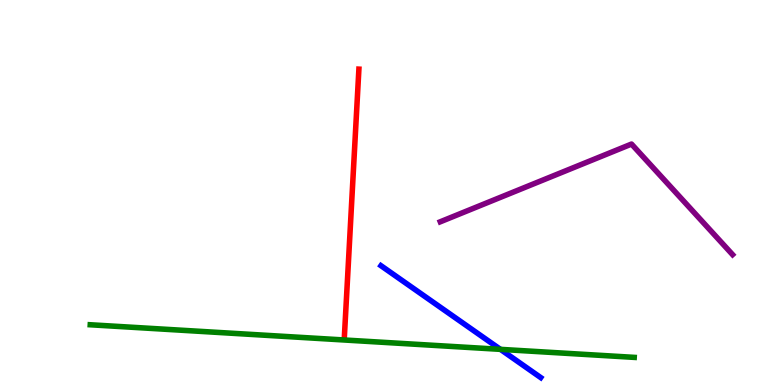[{'lines': ['blue', 'red'], 'intersections': []}, {'lines': ['green', 'red'], 'intersections': []}, {'lines': ['purple', 'red'], 'intersections': []}, {'lines': ['blue', 'green'], 'intersections': [{'x': 6.46, 'y': 0.926}]}, {'lines': ['blue', 'purple'], 'intersections': []}, {'lines': ['green', 'purple'], 'intersections': []}]